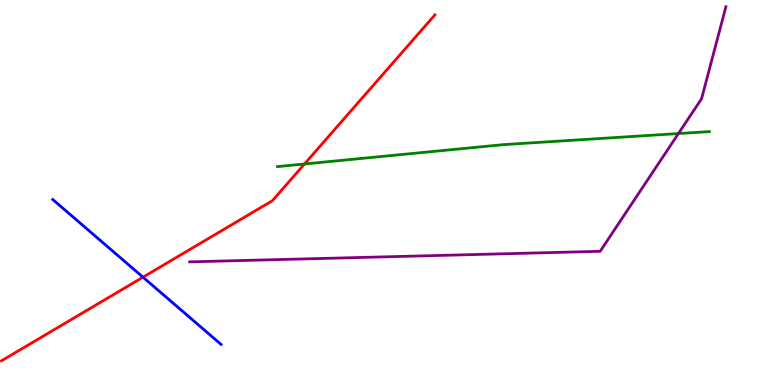[{'lines': ['blue', 'red'], 'intersections': [{'x': 1.84, 'y': 2.8}]}, {'lines': ['green', 'red'], 'intersections': [{'x': 3.93, 'y': 5.74}]}, {'lines': ['purple', 'red'], 'intersections': []}, {'lines': ['blue', 'green'], 'intersections': []}, {'lines': ['blue', 'purple'], 'intersections': []}, {'lines': ['green', 'purple'], 'intersections': [{'x': 8.75, 'y': 6.53}]}]